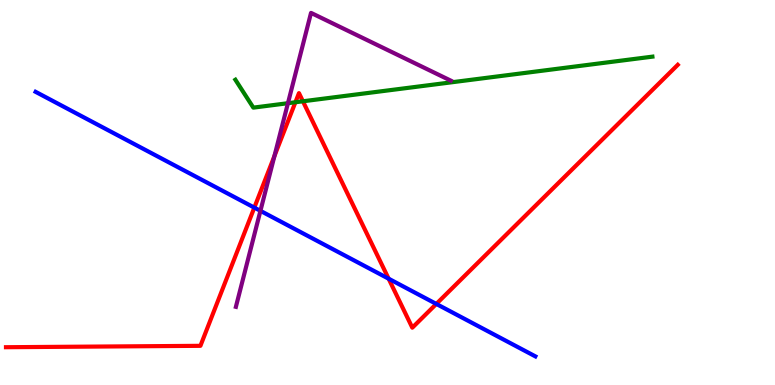[{'lines': ['blue', 'red'], 'intersections': [{'x': 3.28, 'y': 4.61}, {'x': 5.01, 'y': 2.76}, {'x': 5.63, 'y': 2.11}]}, {'lines': ['green', 'red'], 'intersections': [{'x': 3.81, 'y': 7.34}, {'x': 3.91, 'y': 7.37}]}, {'lines': ['purple', 'red'], 'intersections': [{'x': 3.54, 'y': 5.95}]}, {'lines': ['blue', 'green'], 'intersections': []}, {'lines': ['blue', 'purple'], 'intersections': [{'x': 3.36, 'y': 4.52}]}, {'lines': ['green', 'purple'], 'intersections': [{'x': 3.72, 'y': 7.32}]}]